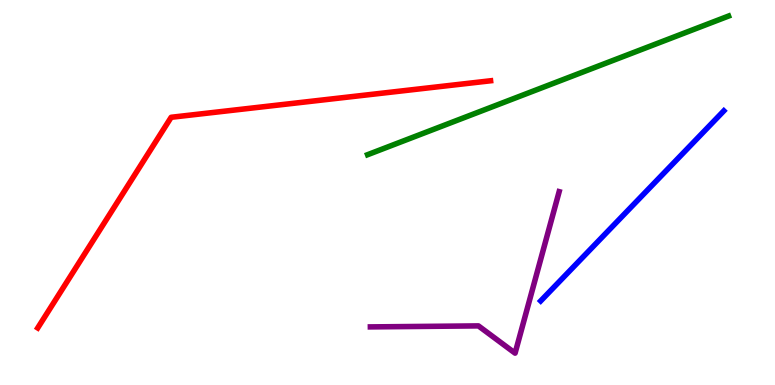[{'lines': ['blue', 'red'], 'intersections': []}, {'lines': ['green', 'red'], 'intersections': []}, {'lines': ['purple', 'red'], 'intersections': []}, {'lines': ['blue', 'green'], 'intersections': []}, {'lines': ['blue', 'purple'], 'intersections': []}, {'lines': ['green', 'purple'], 'intersections': []}]